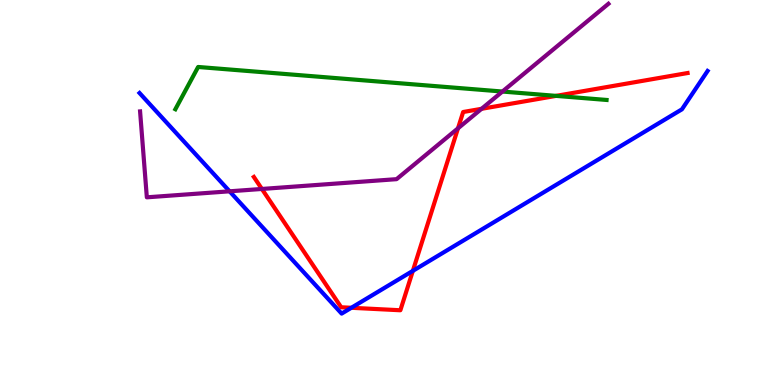[{'lines': ['blue', 'red'], 'intersections': [{'x': 4.53, 'y': 2.01}, {'x': 5.33, 'y': 2.96}]}, {'lines': ['green', 'red'], 'intersections': [{'x': 7.17, 'y': 7.51}]}, {'lines': ['purple', 'red'], 'intersections': [{'x': 3.38, 'y': 5.09}, {'x': 5.91, 'y': 6.67}, {'x': 6.21, 'y': 7.17}]}, {'lines': ['blue', 'green'], 'intersections': []}, {'lines': ['blue', 'purple'], 'intersections': [{'x': 2.96, 'y': 5.03}]}, {'lines': ['green', 'purple'], 'intersections': [{'x': 6.48, 'y': 7.62}]}]